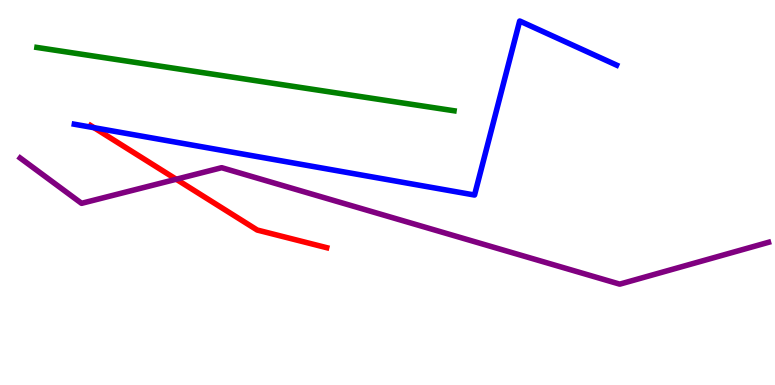[{'lines': ['blue', 'red'], 'intersections': [{'x': 1.21, 'y': 6.68}]}, {'lines': ['green', 'red'], 'intersections': []}, {'lines': ['purple', 'red'], 'intersections': [{'x': 2.27, 'y': 5.34}]}, {'lines': ['blue', 'green'], 'intersections': []}, {'lines': ['blue', 'purple'], 'intersections': []}, {'lines': ['green', 'purple'], 'intersections': []}]